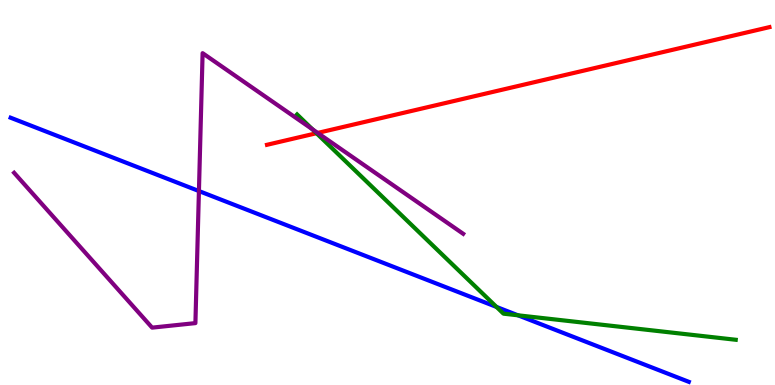[{'lines': ['blue', 'red'], 'intersections': []}, {'lines': ['green', 'red'], 'intersections': [{'x': 4.08, 'y': 6.54}]}, {'lines': ['purple', 'red'], 'intersections': [{'x': 4.1, 'y': 6.55}]}, {'lines': ['blue', 'green'], 'intersections': [{'x': 6.41, 'y': 2.03}, {'x': 6.68, 'y': 1.81}]}, {'lines': ['blue', 'purple'], 'intersections': [{'x': 2.57, 'y': 5.04}]}, {'lines': ['green', 'purple'], 'intersections': [{'x': 4.03, 'y': 6.64}]}]